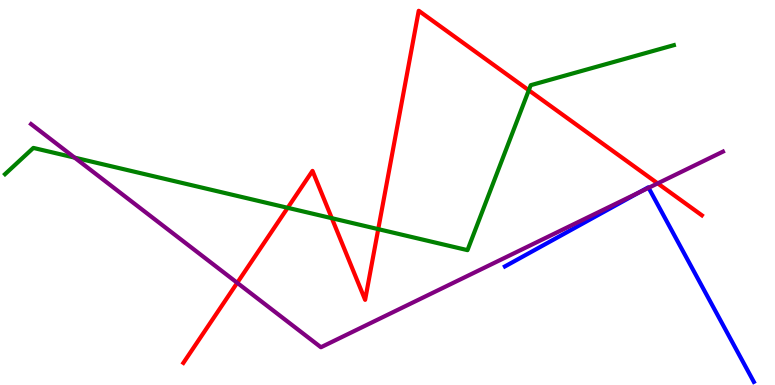[{'lines': ['blue', 'red'], 'intersections': []}, {'lines': ['green', 'red'], 'intersections': [{'x': 3.71, 'y': 4.6}, {'x': 4.28, 'y': 4.33}, {'x': 4.88, 'y': 4.05}, {'x': 6.82, 'y': 7.66}]}, {'lines': ['purple', 'red'], 'intersections': [{'x': 3.06, 'y': 2.65}, {'x': 8.49, 'y': 5.24}]}, {'lines': ['blue', 'green'], 'intersections': []}, {'lines': ['blue', 'purple'], 'intersections': [{'x': 8.24, 'y': 5.0}, {'x': 8.37, 'y': 5.12}]}, {'lines': ['green', 'purple'], 'intersections': [{'x': 0.963, 'y': 5.91}]}]